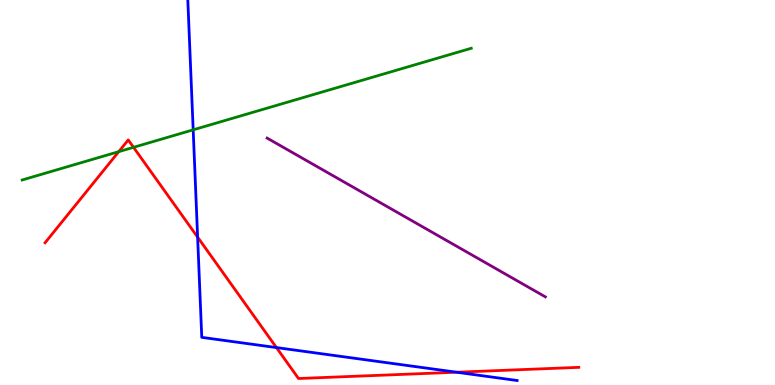[{'lines': ['blue', 'red'], 'intersections': [{'x': 2.55, 'y': 3.84}, {'x': 3.57, 'y': 0.972}, {'x': 5.89, 'y': 0.332}]}, {'lines': ['green', 'red'], 'intersections': [{'x': 1.53, 'y': 6.06}, {'x': 1.72, 'y': 6.17}]}, {'lines': ['purple', 'red'], 'intersections': []}, {'lines': ['blue', 'green'], 'intersections': [{'x': 2.49, 'y': 6.63}]}, {'lines': ['blue', 'purple'], 'intersections': []}, {'lines': ['green', 'purple'], 'intersections': []}]